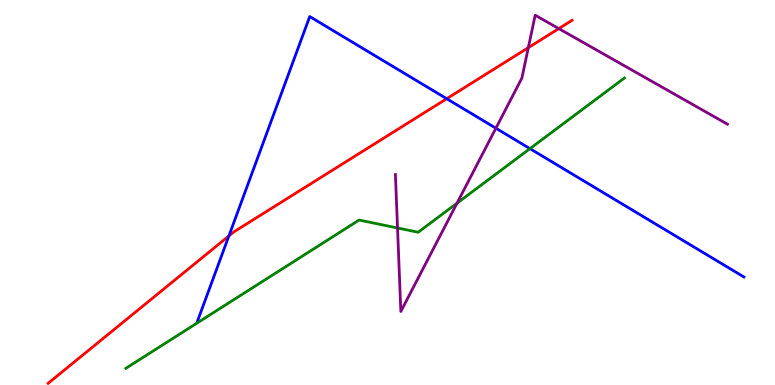[{'lines': ['blue', 'red'], 'intersections': [{'x': 2.95, 'y': 3.87}, {'x': 5.76, 'y': 7.44}]}, {'lines': ['green', 'red'], 'intersections': []}, {'lines': ['purple', 'red'], 'intersections': [{'x': 6.82, 'y': 8.76}, {'x': 7.21, 'y': 9.26}]}, {'lines': ['blue', 'green'], 'intersections': [{'x': 6.84, 'y': 6.14}]}, {'lines': ['blue', 'purple'], 'intersections': [{'x': 6.4, 'y': 6.67}]}, {'lines': ['green', 'purple'], 'intersections': [{'x': 5.13, 'y': 4.08}, {'x': 5.9, 'y': 4.72}]}]